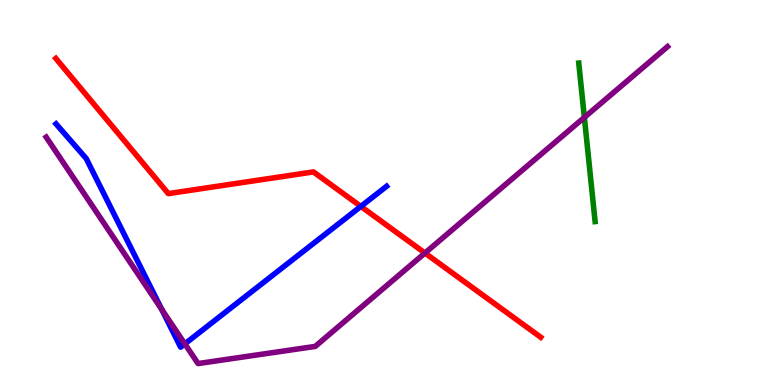[{'lines': ['blue', 'red'], 'intersections': [{'x': 4.66, 'y': 4.64}]}, {'lines': ['green', 'red'], 'intersections': []}, {'lines': ['purple', 'red'], 'intersections': [{'x': 5.48, 'y': 3.43}]}, {'lines': ['blue', 'green'], 'intersections': []}, {'lines': ['blue', 'purple'], 'intersections': [{'x': 2.09, 'y': 1.96}, {'x': 2.39, 'y': 1.07}]}, {'lines': ['green', 'purple'], 'intersections': [{'x': 7.54, 'y': 6.95}]}]